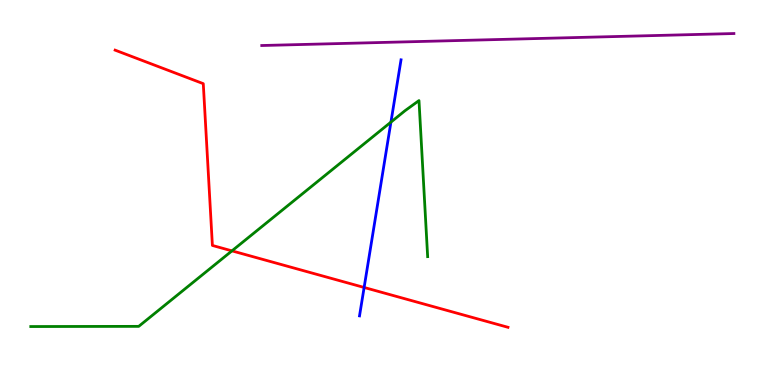[{'lines': ['blue', 'red'], 'intersections': [{'x': 4.7, 'y': 2.53}]}, {'lines': ['green', 'red'], 'intersections': [{'x': 2.99, 'y': 3.48}]}, {'lines': ['purple', 'red'], 'intersections': []}, {'lines': ['blue', 'green'], 'intersections': [{'x': 5.04, 'y': 6.83}]}, {'lines': ['blue', 'purple'], 'intersections': []}, {'lines': ['green', 'purple'], 'intersections': []}]